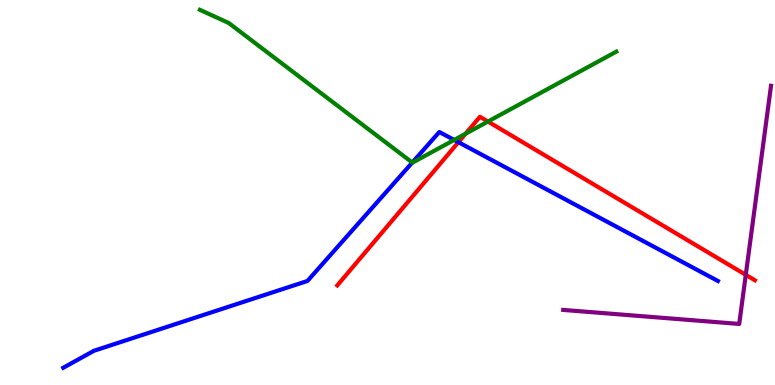[{'lines': ['blue', 'red'], 'intersections': [{'x': 5.92, 'y': 6.31}]}, {'lines': ['green', 'red'], 'intersections': [{'x': 6.01, 'y': 6.53}, {'x': 6.3, 'y': 6.84}]}, {'lines': ['purple', 'red'], 'intersections': [{'x': 9.62, 'y': 2.86}]}, {'lines': ['blue', 'green'], 'intersections': [{'x': 5.32, 'y': 5.78}, {'x': 5.86, 'y': 6.37}]}, {'lines': ['blue', 'purple'], 'intersections': []}, {'lines': ['green', 'purple'], 'intersections': []}]